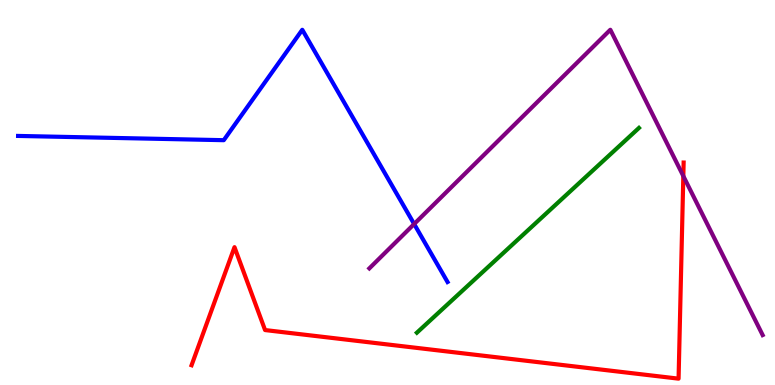[{'lines': ['blue', 'red'], 'intersections': []}, {'lines': ['green', 'red'], 'intersections': []}, {'lines': ['purple', 'red'], 'intersections': [{'x': 8.82, 'y': 5.43}]}, {'lines': ['blue', 'green'], 'intersections': []}, {'lines': ['blue', 'purple'], 'intersections': [{'x': 5.34, 'y': 4.18}]}, {'lines': ['green', 'purple'], 'intersections': []}]